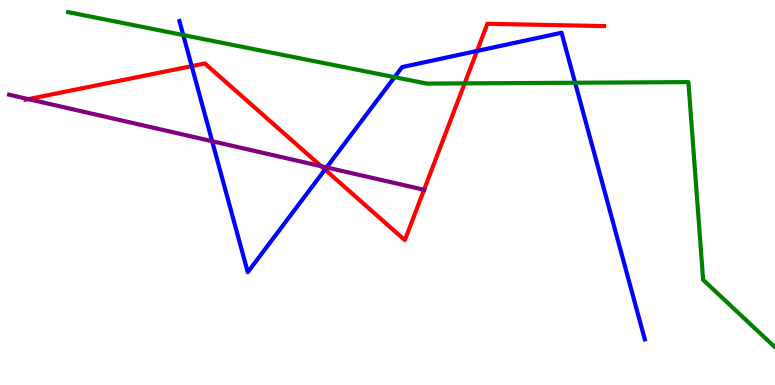[{'lines': ['blue', 'red'], 'intersections': [{'x': 2.47, 'y': 8.28}, {'x': 4.19, 'y': 5.6}, {'x': 6.15, 'y': 8.68}]}, {'lines': ['green', 'red'], 'intersections': [{'x': 6.0, 'y': 7.83}]}, {'lines': ['purple', 'red'], 'intersections': [{'x': 0.367, 'y': 7.43}, {'x': 4.14, 'y': 5.68}, {'x': 5.47, 'y': 5.07}]}, {'lines': ['blue', 'green'], 'intersections': [{'x': 2.36, 'y': 9.09}, {'x': 5.09, 'y': 8.0}, {'x': 7.42, 'y': 7.85}]}, {'lines': ['blue', 'purple'], 'intersections': [{'x': 2.74, 'y': 6.33}, {'x': 4.21, 'y': 5.65}]}, {'lines': ['green', 'purple'], 'intersections': []}]